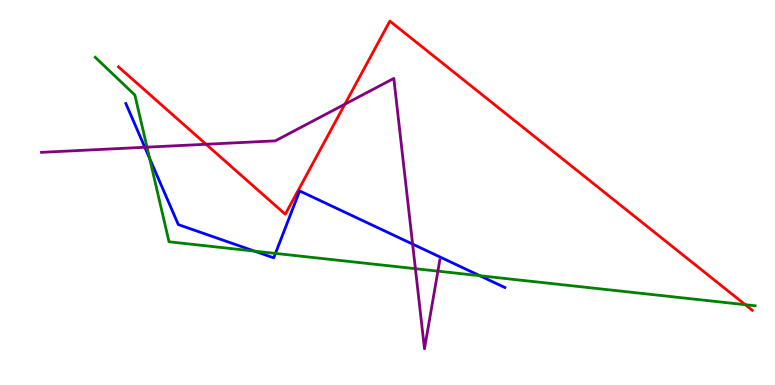[{'lines': ['blue', 'red'], 'intersections': []}, {'lines': ['green', 'red'], 'intersections': [{'x': 9.62, 'y': 2.09}]}, {'lines': ['purple', 'red'], 'intersections': [{'x': 2.66, 'y': 6.25}, {'x': 4.45, 'y': 7.29}]}, {'lines': ['blue', 'green'], 'intersections': [{'x': 1.93, 'y': 5.89}, {'x': 3.28, 'y': 3.48}, {'x': 3.55, 'y': 3.42}, {'x': 6.19, 'y': 2.84}]}, {'lines': ['blue', 'purple'], 'intersections': [{'x': 1.87, 'y': 6.17}, {'x': 5.32, 'y': 3.66}]}, {'lines': ['green', 'purple'], 'intersections': [{'x': 1.9, 'y': 6.18}, {'x': 5.36, 'y': 3.02}, {'x': 5.65, 'y': 2.96}]}]